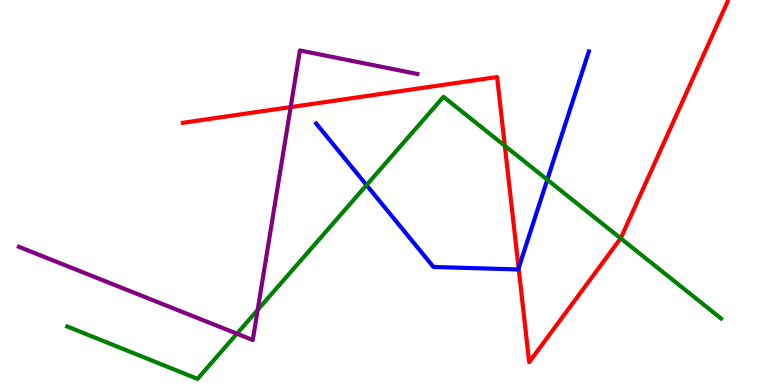[{'lines': ['blue', 'red'], 'intersections': [{'x': 6.69, 'y': 3.04}]}, {'lines': ['green', 'red'], 'intersections': [{'x': 6.51, 'y': 6.21}, {'x': 8.01, 'y': 3.81}]}, {'lines': ['purple', 'red'], 'intersections': [{'x': 3.75, 'y': 7.22}]}, {'lines': ['blue', 'green'], 'intersections': [{'x': 4.73, 'y': 5.19}, {'x': 7.06, 'y': 5.33}]}, {'lines': ['blue', 'purple'], 'intersections': []}, {'lines': ['green', 'purple'], 'intersections': [{'x': 3.06, 'y': 1.33}, {'x': 3.32, 'y': 1.95}]}]